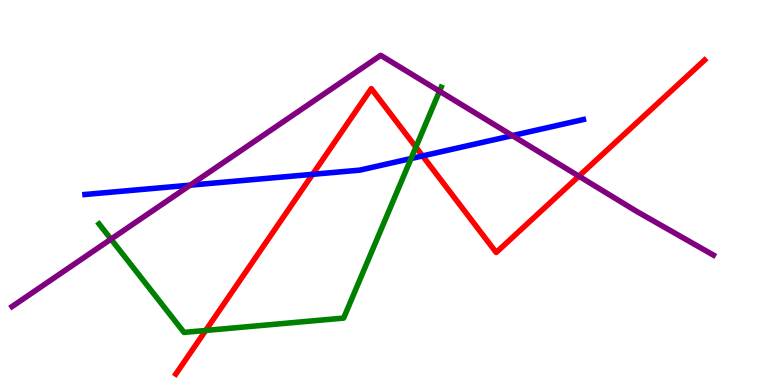[{'lines': ['blue', 'red'], 'intersections': [{'x': 4.03, 'y': 5.47}, {'x': 5.45, 'y': 5.95}]}, {'lines': ['green', 'red'], 'intersections': [{'x': 2.65, 'y': 1.42}, {'x': 5.37, 'y': 6.18}]}, {'lines': ['purple', 'red'], 'intersections': [{'x': 7.47, 'y': 5.42}]}, {'lines': ['blue', 'green'], 'intersections': [{'x': 5.3, 'y': 5.88}]}, {'lines': ['blue', 'purple'], 'intersections': [{'x': 2.45, 'y': 5.19}, {'x': 6.61, 'y': 6.48}]}, {'lines': ['green', 'purple'], 'intersections': [{'x': 1.43, 'y': 3.79}, {'x': 5.67, 'y': 7.63}]}]